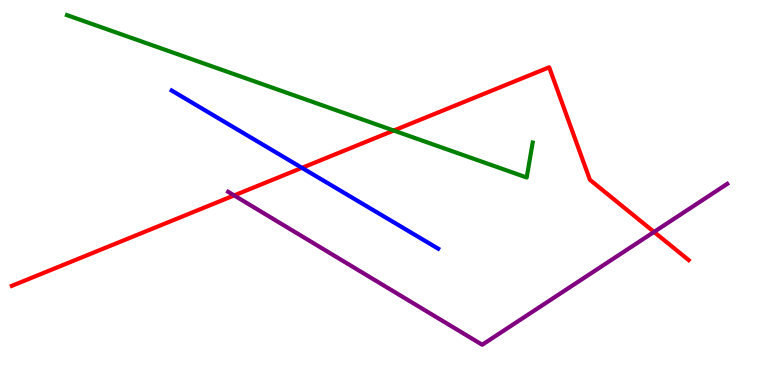[{'lines': ['blue', 'red'], 'intersections': [{'x': 3.9, 'y': 5.64}]}, {'lines': ['green', 'red'], 'intersections': [{'x': 5.08, 'y': 6.61}]}, {'lines': ['purple', 'red'], 'intersections': [{'x': 3.02, 'y': 4.92}, {'x': 8.44, 'y': 3.98}]}, {'lines': ['blue', 'green'], 'intersections': []}, {'lines': ['blue', 'purple'], 'intersections': []}, {'lines': ['green', 'purple'], 'intersections': []}]